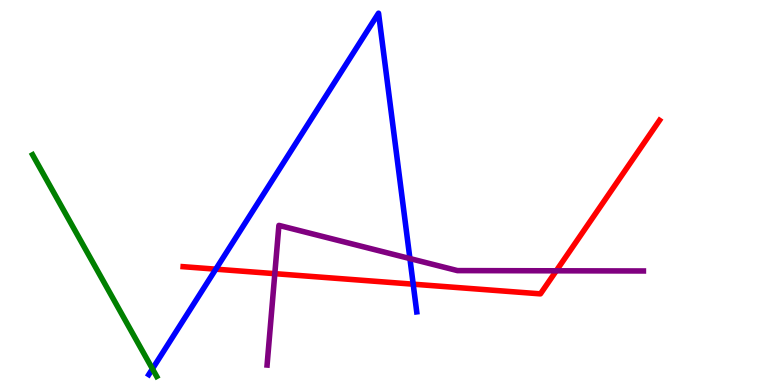[{'lines': ['blue', 'red'], 'intersections': [{'x': 2.78, 'y': 3.01}, {'x': 5.33, 'y': 2.62}]}, {'lines': ['green', 'red'], 'intersections': []}, {'lines': ['purple', 'red'], 'intersections': [{'x': 3.55, 'y': 2.89}, {'x': 7.18, 'y': 2.97}]}, {'lines': ['blue', 'green'], 'intersections': [{'x': 1.97, 'y': 0.42}]}, {'lines': ['blue', 'purple'], 'intersections': [{'x': 5.29, 'y': 3.28}]}, {'lines': ['green', 'purple'], 'intersections': []}]